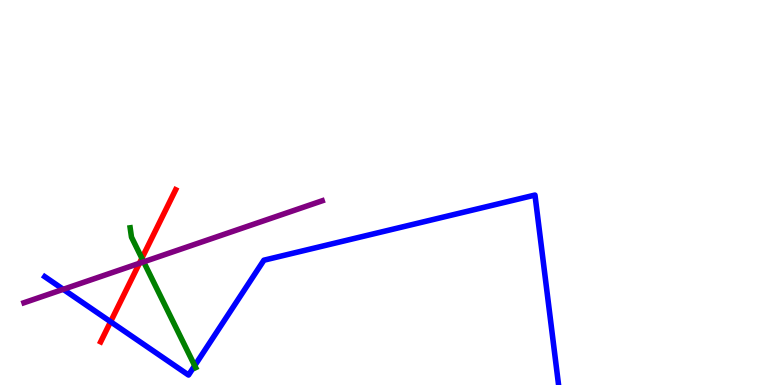[{'lines': ['blue', 'red'], 'intersections': [{'x': 1.43, 'y': 1.64}]}, {'lines': ['green', 'red'], 'intersections': [{'x': 1.83, 'y': 3.29}]}, {'lines': ['purple', 'red'], 'intersections': [{'x': 1.8, 'y': 3.16}]}, {'lines': ['blue', 'green'], 'intersections': [{'x': 2.51, 'y': 0.503}]}, {'lines': ['blue', 'purple'], 'intersections': [{'x': 0.816, 'y': 2.49}]}, {'lines': ['green', 'purple'], 'intersections': [{'x': 1.85, 'y': 3.2}]}]